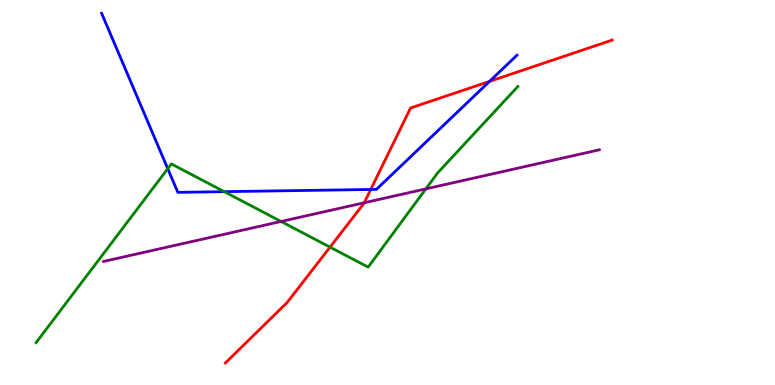[{'lines': ['blue', 'red'], 'intersections': [{'x': 4.78, 'y': 5.08}, {'x': 6.32, 'y': 7.89}]}, {'lines': ['green', 'red'], 'intersections': [{'x': 4.26, 'y': 3.58}]}, {'lines': ['purple', 'red'], 'intersections': [{'x': 4.7, 'y': 4.73}]}, {'lines': ['blue', 'green'], 'intersections': [{'x': 2.16, 'y': 5.62}, {'x': 2.89, 'y': 5.02}]}, {'lines': ['blue', 'purple'], 'intersections': []}, {'lines': ['green', 'purple'], 'intersections': [{'x': 3.63, 'y': 4.25}, {'x': 5.5, 'y': 5.09}]}]